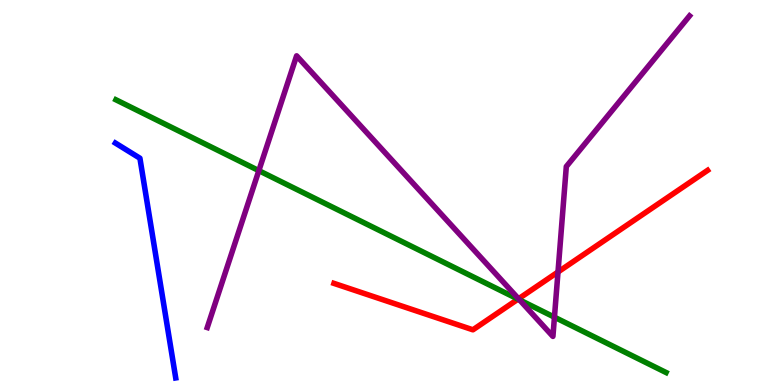[{'lines': ['blue', 'red'], 'intersections': []}, {'lines': ['green', 'red'], 'intersections': [{'x': 6.68, 'y': 2.23}]}, {'lines': ['purple', 'red'], 'intersections': [{'x': 6.69, 'y': 2.24}, {'x': 7.2, 'y': 2.94}]}, {'lines': ['blue', 'green'], 'intersections': []}, {'lines': ['blue', 'purple'], 'intersections': []}, {'lines': ['green', 'purple'], 'intersections': [{'x': 3.34, 'y': 5.57}, {'x': 6.7, 'y': 2.21}, {'x': 7.15, 'y': 1.76}]}]